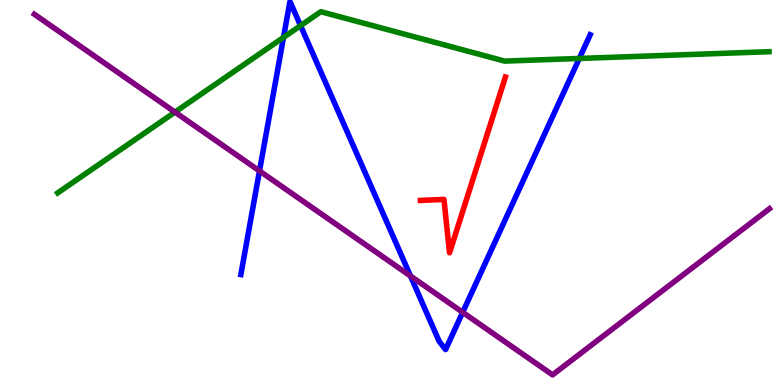[{'lines': ['blue', 'red'], 'intersections': []}, {'lines': ['green', 'red'], 'intersections': []}, {'lines': ['purple', 'red'], 'intersections': []}, {'lines': ['blue', 'green'], 'intersections': [{'x': 3.66, 'y': 9.03}, {'x': 3.88, 'y': 9.33}, {'x': 7.47, 'y': 8.48}]}, {'lines': ['blue', 'purple'], 'intersections': [{'x': 3.35, 'y': 5.56}, {'x': 5.3, 'y': 2.83}, {'x': 5.97, 'y': 1.89}]}, {'lines': ['green', 'purple'], 'intersections': [{'x': 2.26, 'y': 7.09}]}]